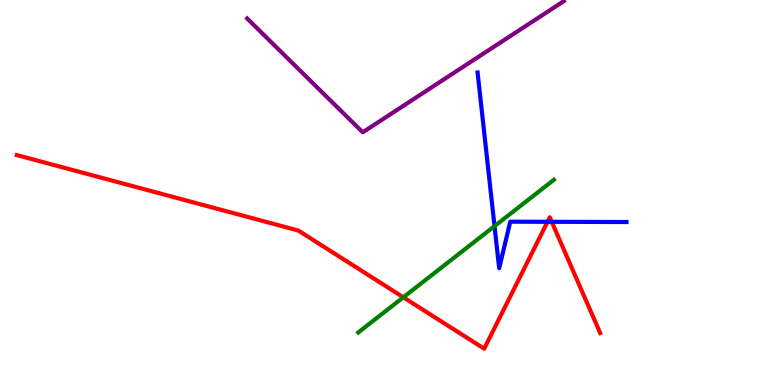[{'lines': ['blue', 'red'], 'intersections': [{'x': 7.06, 'y': 4.24}, {'x': 7.12, 'y': 4.24}]}, {'lines': ['green', 'red'], 'intersections': [{'x': 5.2, 'y': 2.28}]}, {'lines': ['purple', 'red'], 'intersections': []}, {'lines': ['blue', 'green'], 'intersections': [{'x': 6.38, 'y': 4.13}]}, {'lines': ['blue', 'purple'], 'intersections': []}, {'lines': ['green', 'purple'], 'intersections': []}]